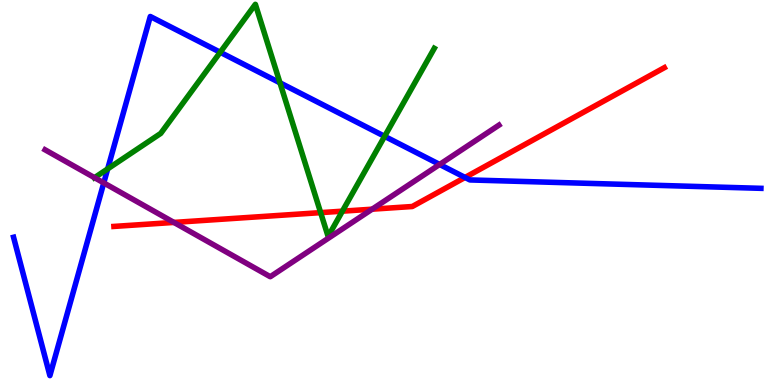[{'lines': ['blue', 'red'], 'intersections': [{'x': 6.0, 'y': 5.39}]}, {'lines': ['green', 'red'], 'intersections': [{'x': 4.14, 'y': 4.48}, {'x': 4.42, 'y': 4.51}]}, {'lines': ['purple', 'red'], 'intersections': [{'x': 2.24, 'y': 4.22}, {'x': 4.8, 'y': 4.57}]}, {'lines': ['blue', 'green'], 'intersections': [{'x': 1.39, 'y': 5.61}, {'x': 2.84, 'y': 8.64}, {'x': 3.61, 'y': 7.85}, {'x': 4.96, 'y': 6.46}]}, {'lines': ['blue', 'purple'], 'intersections': [{'x': 1.34, 'y': 5.25}, {'x': 5.67, 'y': 5.73}]}, {'lines': ['green', 'purple'], 'intersections': [{'x': 1.22, 'y': 5.39}]}]